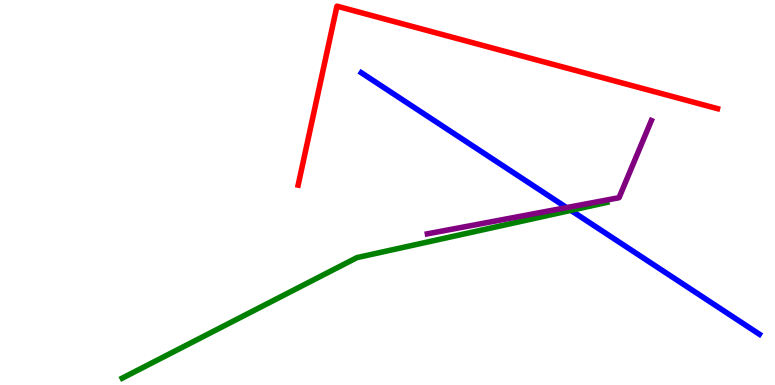[{'lines': ['blue', 'red'], 'intersections': []}, {'lines': ['green', 'red'], 'intersections': []}, {'lines': ['purple', 'red'], 'intersections': []}, {'lines': ['blue', 'green'], 'intersections': [{'x': 7.37, 'y': 4.54}]}, {'lines': ['blue', 'purple'], 'intersections': [{'x': 7.31, 'y': 4.61}]}, {'lines': ['green', 'purple'], 'intersections': []}]